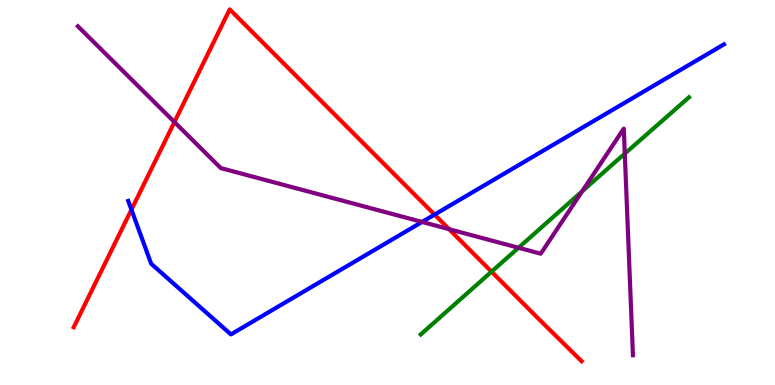[{'lines': ['blue', 'red'], 'intersections': [{'x': 1.7, 'y': 4.55}, {'x': 5.61, 'y': 4.43}]}, {'lines': ['green', 'red'], 'intersections': [{'x': 6.34, 'y': 2.94}]}, {'lines': ['purple', 'red'], 'intersections': [{'x': 2.25, 'y': 6.83}, {'x': 5.8, 'y': 4.05}]}, {'lines': ['blue', 'green'], 'intersections': []}, {'lines': ['blue', 'purple'], 'intersections': [{'x': 5.45, 'y': 4.24}]}, {'lines': ['green', 'purple'], 'intersections': [{'x': 6.69, 'y': 3.56}, {'x': 7.51, 'y': 5.03}, {'x': 8.06, 'y': 6.01}]}]